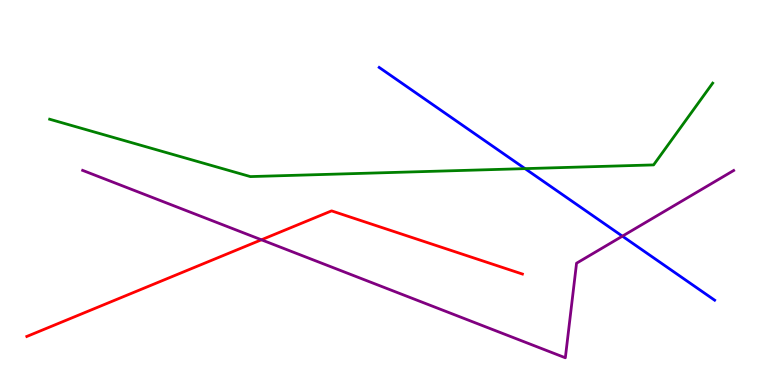[{'lines': ['blue', 'red'], 'intersections': []}, {'lines': ['green', 'red'], 'intersections': []}, {'lines': ['purple', 'red'], 'intersections': [{'x': 3.37, 'y': 3.77}]}, {'lines': ['blue', 'green'], 'intersections': [{'x': 6.77, 'y': 5.62}]}, {'lines': ['blue', 'purple'], 'intersections': [{'x': 8.03, 'y': 3.87}]}, {'lines': ['green', 'purple'], 'intersections': []}]